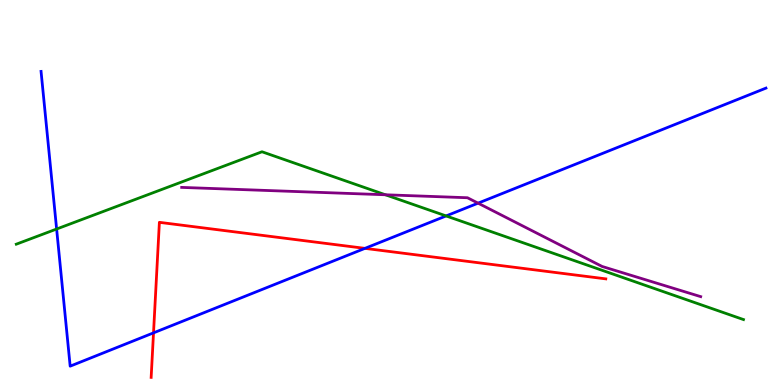[{'lines': ['blue', 'red'], 'intersections': [{'x': 1.98, 'y': 1.35}, {'x': 4.71, 'y': 3.55}]}, {'lines': ['green', 'red'], 'intersections': []}, {'lines': ['purple', 'red'], 'intersections': []}, {'lines': ['blue', 'green'], 'intersections': [{'x': 0.731, 'y': 4.05}, {'x': 5.76, 'y': 4.39}]}, {'lines': ['blue', 'purple'], 'intersections': [{'x': 6.17, 'y': 4.72}]}, {'lines': ['green', 'purple'], 'intersections': [{'x': 4.97, 'y': 4.94}]}]